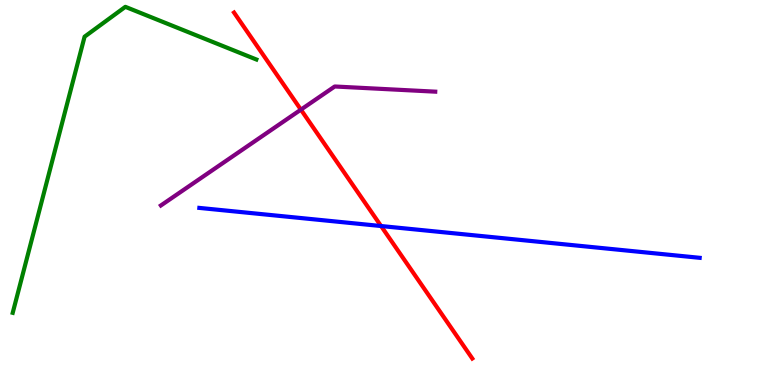[{'lines': ['blue', 'red'], 'intersections': [{'x': 4.92, 'y': 4.13}]}, {'lines': ['green', 'red'], 'intersections': []}, {'lines': ['purple', 'red'], 'intersections': [{'x': 3.88, 'y': 7.15}]}, {'lines': ['blue', 'green'], 'intersections': []}, {'lines': ['blue', 'purple'], 'intersections': []}, {'lines': ['green', 'purple'], 'intersections': []}]